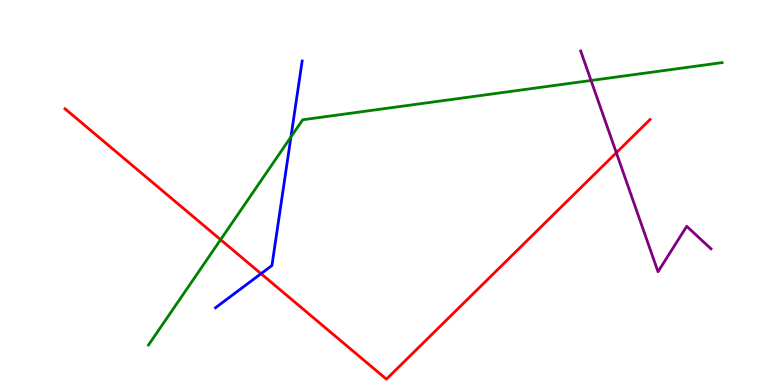[{'lines': ['blue', 'red'], 'intersections': [{'x': 3.37, 'y': 2.89}]}, {'lines': ['green', 'red'], 'intersections': [{'x': 2.85, 'y': 3.77}]}, {'lines': ['purple', 'red'], 'intersections': [{'x': 7.95, 'y': 6.03}]}, {'lines': ['blue', 'green'], 'intersections': [{'x': 3.75, 'y': 6.44}]}, {'lines': ['blue', 'purple'], 'intersections': []}, {'lines': ['green', 'purple'], 'intersections': [{'x': 7.63, 'y': 7.91}]}]